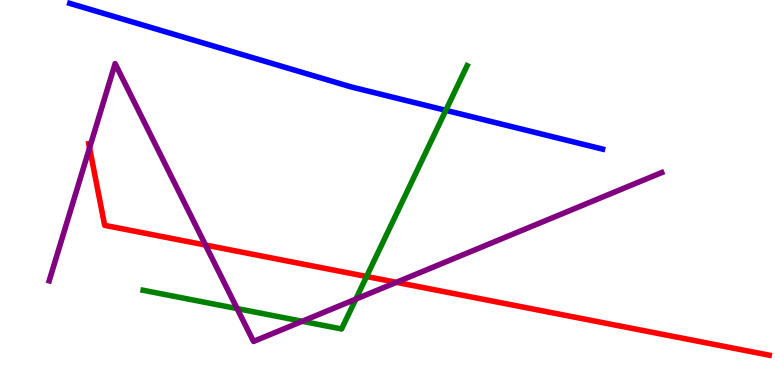[{'lines': ['blue', 'red'], 'intersections': []}, {'lines': ['green', 'red'], 'intersections': [{'x': 4.73, 'y': 2.82}]}, {'lines': ['purple', 'red'], 'intersections': [{'x': 1.16, 'y': 6.16}, {'x': 2.65, 'y': 3.64}, {'x': 5.11, 'y': 2.67}]}, {'lines': ['blue', 'green'], 'intersections': [{'x': 5.75, 'y': 7.13}]}, {'lines': ['blue', 'purple'], 'intersections': []}, {'lines': ['green', 'purple'], 'intersections': [{'x': 3.06, 'y': 1.98}, {'x': 3.9, 'y': 1.65}, {'x': 4.59, 'y': 2.23}]}]